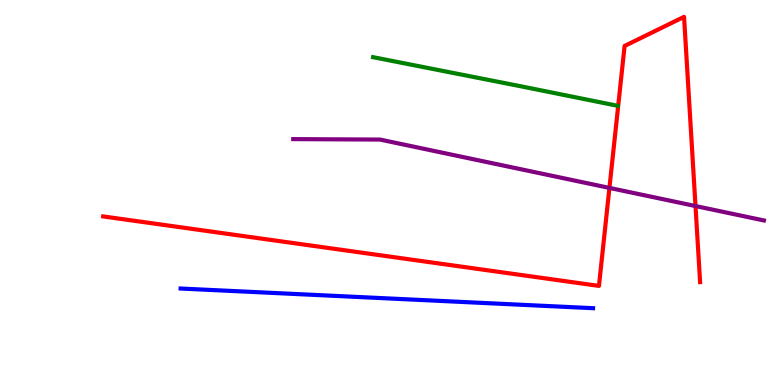[{'lines': ['blue', 'red'], 'intersections': []}, {'lines': ['green', 'red'], 'intersections': []}, {'lines': ['purple', 'red'], 'intersections': [{'x': 7.86, 'y': 5.12}, {'x': 8.97, 'y': 4.65}]}, {'lines': ['blue', 'green'], 'intersections': []}, {'lines': ['blue', 'purple'], 'intersections': []}, {'lines': ['green', 'purple'], 'intersections': []}]